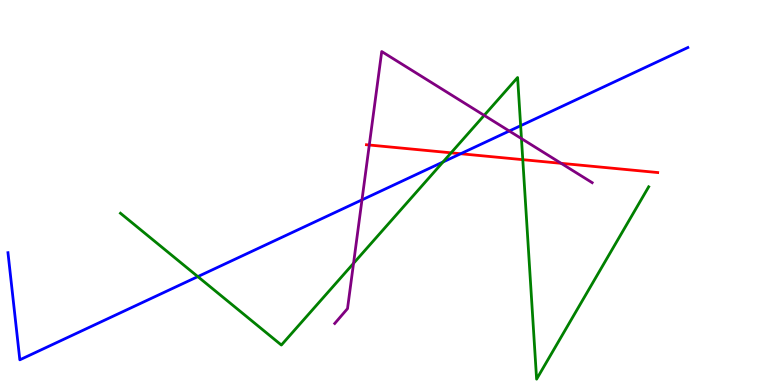[{'lines': ['blue', 'red'], 'intersections': [{'x': 5.94, 'y': 6.01}]}, {'lines': ['green', 'red'], 'intersections': [{'x': 5.82, 'y': 6.03}, {'x': 6.75, 'y': 5.85}]}, {'lines': ['purple', 'red'], 'intersections': [{'x': 4.76, 'y': 6.23}, {'x': 7.24, 'y': 5.76}]}, {'lines': ['blue', 'green'], 'intersections': [{'x': 2.55, 'y': 2.82}, {'x': 5.72, 'y': 5.79}, {'x': 6.72, 'y': 6.74}]}, {'lines': ['blue', 'purple'], 'intersections': [{'x': 4.67, 'y': 4.81}, {'x': 6.57, 'y': 6.6}]}, {'lines': ['green', 'purple'], 'intersections': [{'x': 4.56, 'y': 3.16}, {'x': 6.25, 'y': 7.0}, {'x': 6.73, 'y': 6.4}]}]